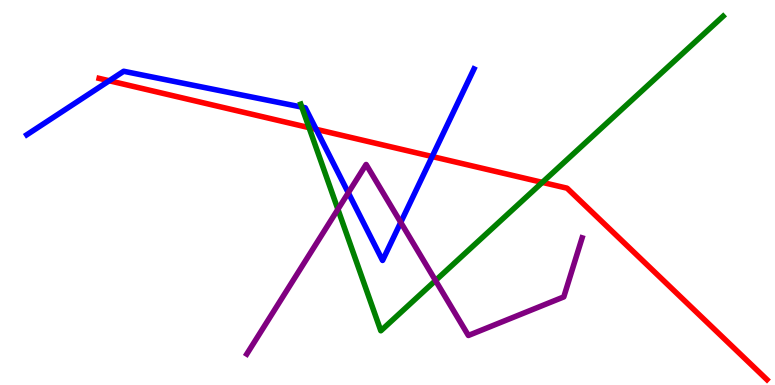[{'lines': ['blue', 'red'], 'intersections': [{'x': 1.41, 'y': 7.9}, {'x': 4.08, 'y': 6.64}, {'x': 5.58, 'y': 5.93}]}, {'lines': ['green', 'red'], 'intersections': [{'x': 3.99, 'y': 6.68}, {'x': 7.0, 'y': 5.26}]}, {'lines': ['purple', 'red'], 'intersections': []}, {'lines': ['blue', 'green'], 'intersections': [{'x': 3.89, 'y': 7.22}]}, {'lines': ['blue', 'purple'], 'intersections': [{'x': 4.49, 'y': 4.99}, {'x': 5.17, 'y': 4.22}]}, {'lines': ['green', 'purple'], 'intersections': [{'x': 4.36, 'y': 4.56}, {'x': 5.62, 'y': 2.71}]}]